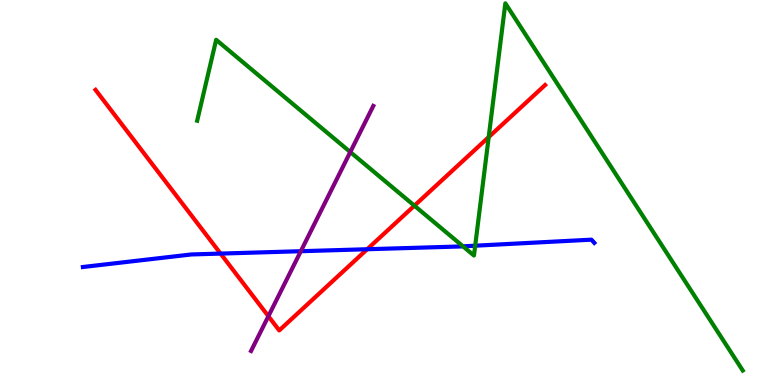[{'lines': ['blue', 'red'], 'intersections': [{'x': 2.85, 'y': 3.41}, {'x': 4.74, 'y': 3.53}]}, {'lines': ['green', 'red'], 'intersections': [{'x': 5.35, 'y': 4.66}, {'x': 6.31, 'y': 6.44}]}, {'lines': ['purple', 'red'], 'intersections': [{'x': 3.46, 'y': 1.79}]}, {'lines': ['blue', 'green'], 'intersections': [{'x': 5.97, 'y': 3.6}, {'x': 6.13, 'y': 3.62}]}, {'lines': ['blue', 'purple'], 'intersections': [{'x': 3.88, 'y': 3.48}]}, {'lines': ['green', 'purple'], 'intersections': [{'x': 4.52, 'y': 6.05}]}]